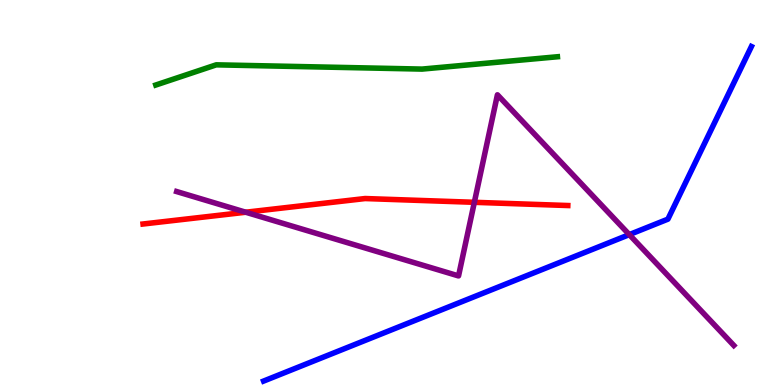[{'lines': ['blue', 'red'], 'intersections': []}, {'lines': ['green', 'red'], 'intersections': []}, {'lines': ['purple', 'red'], 'intersections': [{'x': 3.17, 'y': 4.49}, {'x': 6.12, 'y': 4.75}]}, {'lines': ['blue', 'green'], 'intersections': []}, {'lines': ['blue', 'purple'], 'intersections': [{'x': 8.12, 'y': 3.91}]}, {'lines': ['green', 'purple'], 'intersections': []}]